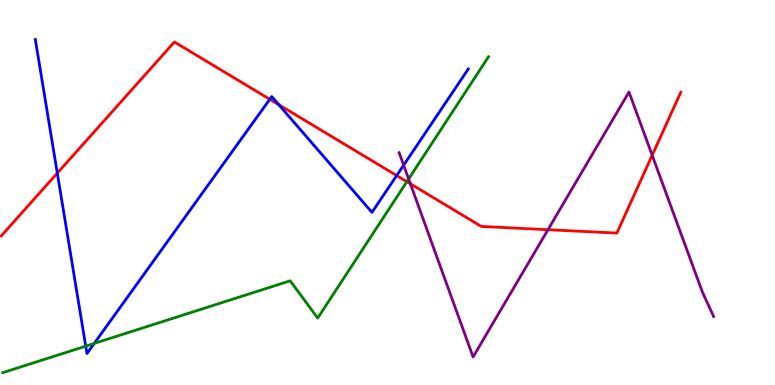[{'lines': ['blue', 'red'], 'intersections': [{'x': 0.739, 'y': 5.5}, {'x': 3.48, 'y': 7.42}, {'x': 3.6, 'y': 7.28}, {'x': 5.12, 'y': 5.44}]}, {'lines': ['green', 'red'], 'intersections': [{'x': 5.25, 'y': 5.28}]}, {'lines': ['purple', 'red'], 'intersections': [{'x': 5.3, 'y': 5.23}, {'x': 7.07, 'y': 4.03}, {'x': 8.42, 'y': 5.97}]}, {'lines': ['blue', 'green'], 'intersections': [{'x': 1.11, 'y': 1.01}, {'x': 1.22, 'y': 1.08}]}, {'lines': ['blue', 'purple'], 'intersections': [{'x': 5.21, 'y': 5.71}]}, {'lines': ['green', 'purple'], 'intersections': [{'x': 5.27, 'y': 5.35}]}]